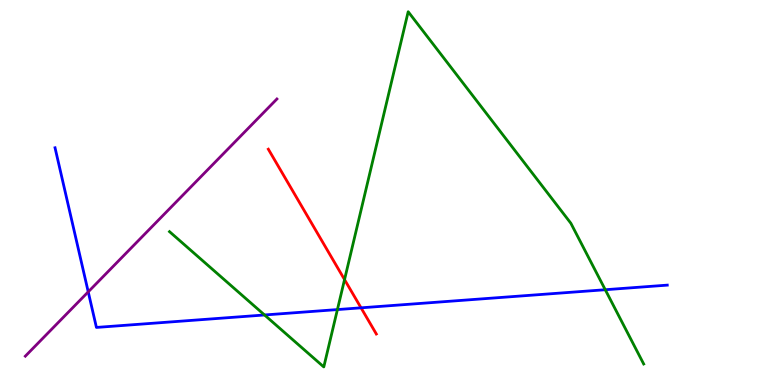[{'lines': ['blue', 'red'], 'intersections': [{'x': 4.66, 'y': 2.0}]}, {'lines': ['green', 'red'], 'intersections': [{'x': 4.45, 'y': 2.74}]}, {'lines': ['purple', 'red'], 'intersections': []}, {'lines': ['blue', 'green'], 'intersections': [{'x': 3.41, 'y': 1.82}, {'x': 4.35, 'y': 1.96}, {'x': 7.81, 'y': 2.47}]}, {'lines': ['blue', 'purple'], 'intersections': [{'x': 1.14, 'y': 2.42}]}, {'lines': ['green', 'purple'], 'intersections': []}]